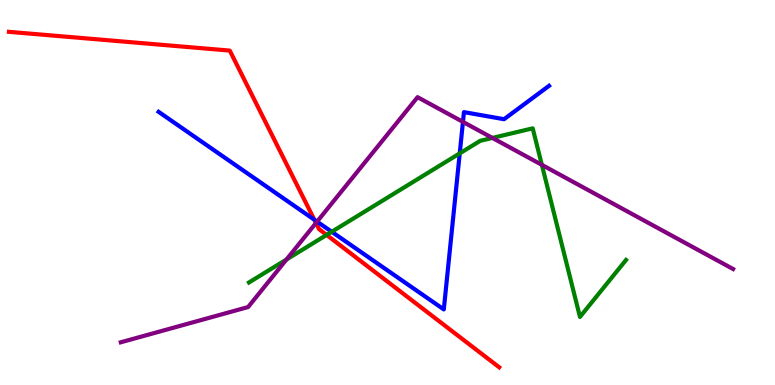[{'lines': ['blue', 'red'], 'intersections': [{'x': 4.06, 'y': 4.29}]}, {'lines': ['green', 'red'], 'intersections': [{'x': 4.21, 'y': 3.9}]}, {'lines': ['purple', 'red'], 'intersections': [{'x': 4.08, 'y': 4.21}]}, {'lines': ['blue', 'green'], 'intersections': [{'x': 4.28, 'y': 3.98}, {'x': 5.93, 'y': 6.02}]}, {'lines': ['blue', 'purple'], 'intersections': [{'x': 4.09, 'y': 4.24}, {'x': 5.97, 'y': 6.83}]}, {'lines': ['green', 'purple'], 'intersections': [{'x': 3.7, 'y': 3.26}, {'x': 6.35, 'y': 6.42}, {'x': 6.99, 'y': 5.72}]}]